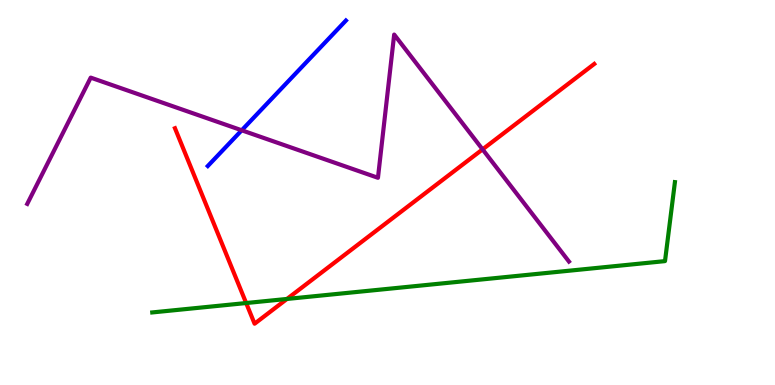[{'lines': ['blue', 'red'], 'intersections': []}, {'lines': ['green', 'red'], 'intersections': [{'x': 3.18, 'y': 2.13}, {'x': 3.7, 'y': 2.24}]}, {'lines': ['purple', 'red'], 'intersections': [{'x': 6.23, 'y': 6.12}]}, {'lines': ['blue', 'green'], 'intersections': []}, {'lines': ['blue', 'purple'], 'intersections': [{'x': 3.12, 'y': 6.62}]}, {'lines': ['green', 'purple'], 'intersections': []}]